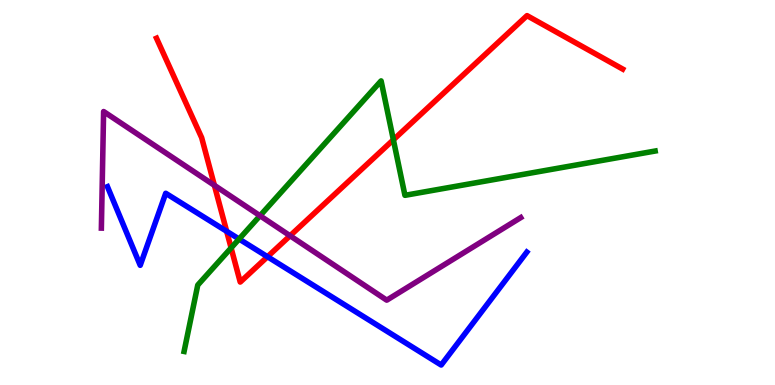[{'lines': ['blue', 'red'], 'intersections': [{'x': 2.92, 'y': 3.99}, {'x': 3.45, 'y': 3.33}]}, {'lines': ['green', 'red'], 'intersections': [{'x': 2.98, 'y': 3.56}, {'x': 5.08, 'y': 6.37}]}, {'lines': ['purple', 'red'], 'intersections': [{'x': 2.77, 'y': 5.19}, {'x': 3.74, 'y': 3.88}]}, {'lines': ['blue', 'green'], 'intersections': [{'x': 3.09, 'y': 3.79}]}, {'lines': ['blue', 'purple'], 'intersections': []}, {'lines': ['green', 'purple'], 'intersections': [{'x': 3.36, 'y': 4.4}]}]